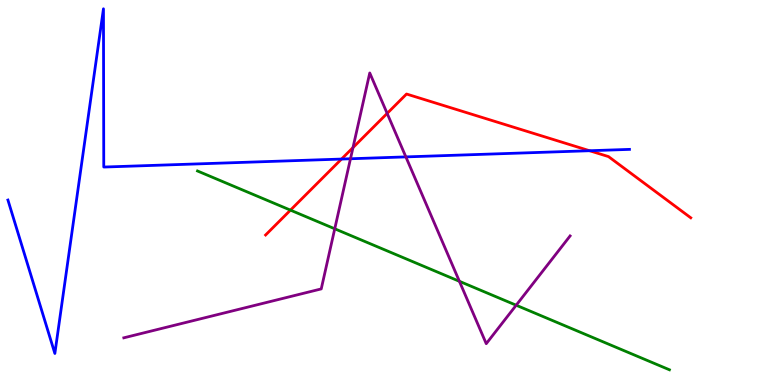[{'lines': ['blue', 'red'], 'intersections': [{'x': 4.41, 'y': 5.87}, {'x': 7.61, 'y': 6.09}]}, {'lines': ['green', 'red'], 'intersections': [{'x': 3.75, 'y': 4.54}]}, {'lines': ['purple', 'red'], 'intersections': [{'x': 4.55, 'y': 6.17}, {'x': 5.0, 'y': 7.05}]}, {'lines': ['blue', 'green'], 'intersections': []}, {'lines': ['blue', 'purple'], 'intersections': [{'x': 4.52, 'y': 5.88}, {'x': 5.24, 'y': 5.92}]}, {'lines': ['green', 'purple'], 'intersections': [{'x': 4.32, 'y': 4.06}, {'x': 5.93, 'y': 2.69}, {'x': 6.66, 'y': 2.07}]}]